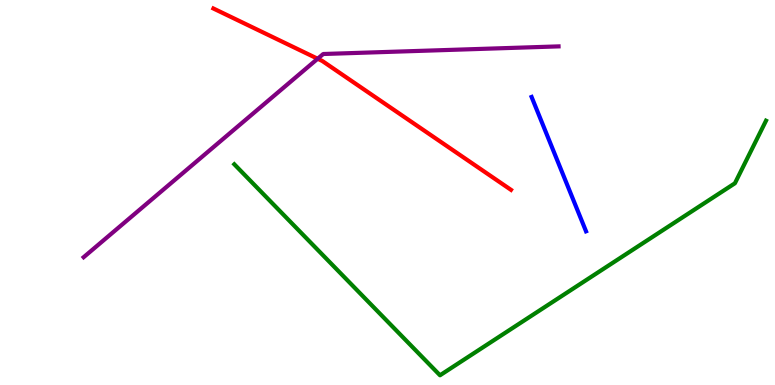[{'lines': ['blue', 'red'], 'intersections': []}, {'lines': ['green', 'red'], 'intersections': []}, {'lines': ['purple', 'red'], 'intersections': [{'x': 4.1, 'y': 8.47}]}, {'lines': ['blue', 'green'], 'intersections': []}, {'lines': ['blue', 'purple'], 'intersections': []}, {'lines': ['green', 'purple'], 'intersections': []}]